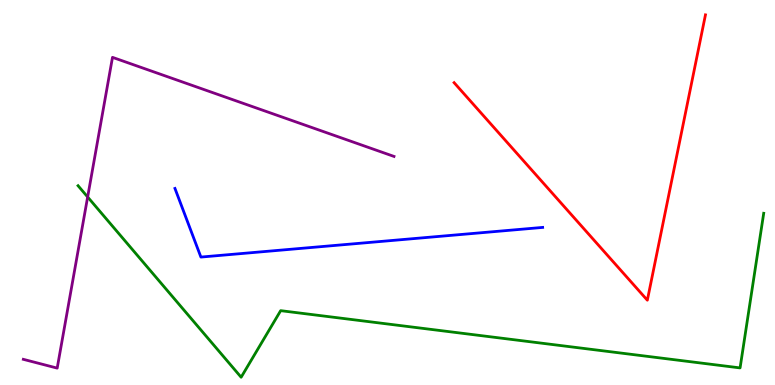[{'lines': ['blue', 'red'], 'intersections': []}, {'lines': ['green', 'red'], 'intersections': []}, {'lines': ['purple', 'red'], 'intersections': []}, {'lines': ['blue', 'green'], 'intersections': []}, {'lines': ['blue', 'purple'], 'intersections': []}, {'lines': ['green', 'purple'], 'intersections': [{'x': 1.13, 'y': 4.88}]}]